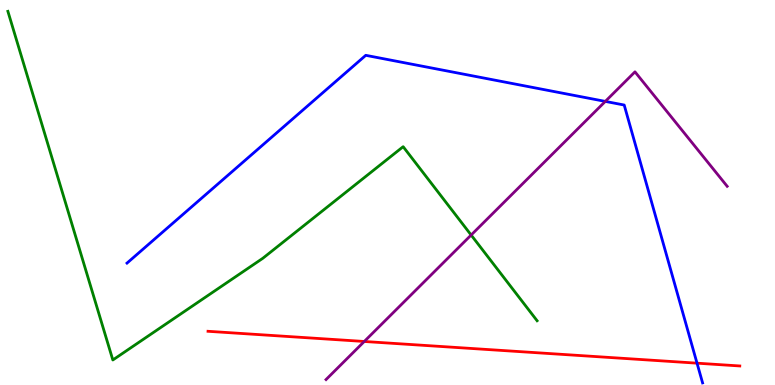[{'lines': ['blue', 'red'], 'intersections': [{'x': 8.99, 'y': 0.567}]}, {'lines': ['green', 'red'], 'intersections': []}, {'lines': ['purple', 'red'], 'intersections': [{'x': 4.7, 'y': 1.13}]}, {'lines': ['blue', 'green'], 'intersections': []}, {'lines': ['blue', 'purple'], 'intersections': [{'x': 7.81, 'y': 7.37}]}, {'lines': ['green', 'purple'], 'intersections': [{'x': 6.08, 'y': 3.9}]}]